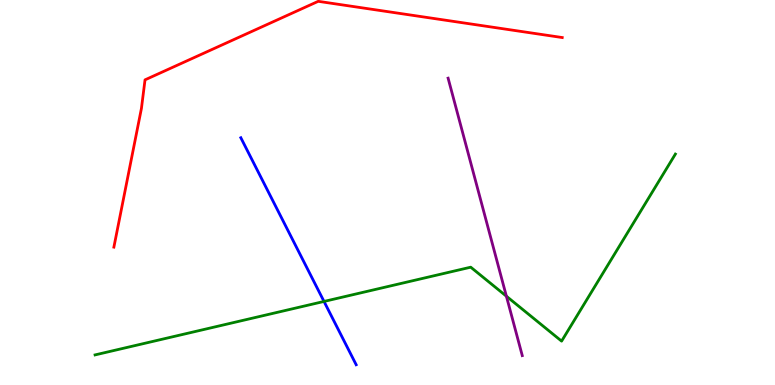[{'lines': ['blue', 'red'], 'intersections': []}, {'lines': ['green', 'red'], 'intersections': []}, {'lines': ['purple', 'red'], 'intersections': []}, {'lines': ['blue', 'green'], 'intersections': [{'x': 4.18, 'y': 2.17}]}, {'lines': ['blue', 'purple'], 'intersections': []}, {'lines': ['green', 'purple'], 'intersections': [{'x': 6.53, 'y': 2.31}]}]